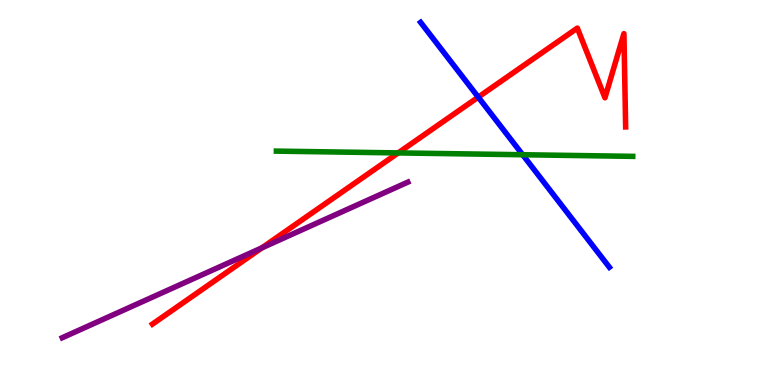[{'lines': ['blue', 'red'], 'intersections': [{'x': 6.17, 'y': 7.48}]}, {'lines': ['green', 'red'], 'intersections': [{'x': 5.14, 'y': 6.03}]}, {'lines': ['purple', 'red'], 'intersections': [{'x': 3.38, 'y': 3.56}]}, {'lines': ['blue', 'green'], 'intersections': [{'x': 6.74, 'y': 5.98}]}, {'lines': ['blue', 'purple'], 'intersections': []}, {'lines': ['green', 'purple'], 'intersections': []}]